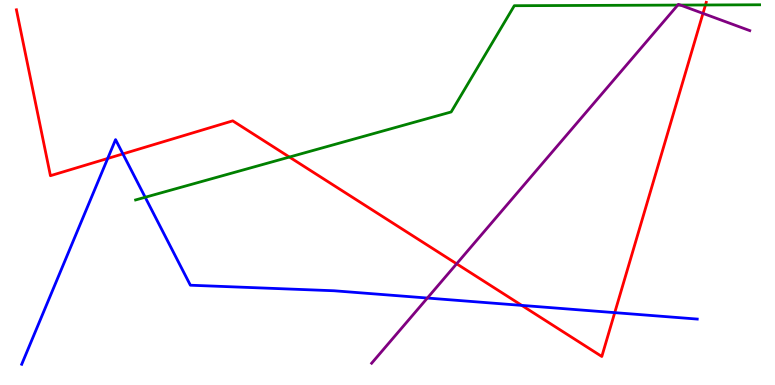[{'lines': ['blue', 'red'], 'intersections': [{'x': 1.39, 'y': 5.88}, {'x': 1.59, 'y': 6.0}, {'x': 6.73, 'y': 2.07}, {'x': 7.93, 'y': 1.88}]}, {'lines': ['green', 'red'], 'intersections': [{'x': 3.73, 'y': 5.92}, {'x': 9.1, 'y': 9.87}]}, {'lines': ['purple', 'red'], 'intersections': [{'x': 5.89, 'y': 3.15}, {'x': 9.07, 'y': 9.65}]}, {'lines': ['blue', 'green'], 'intersections': [{'x': 1.87, 'y': 4.88}]}, {'lines': ['blue', 'purple'], 'intersections': [{'x': 5.51, 'y': 2.26}]}, {'lines': ['green', 'purple'], 'intersections': [{'x': 8.75, 'y': 9.87}, {'x': 8.78, 'y': 9.87}]}]